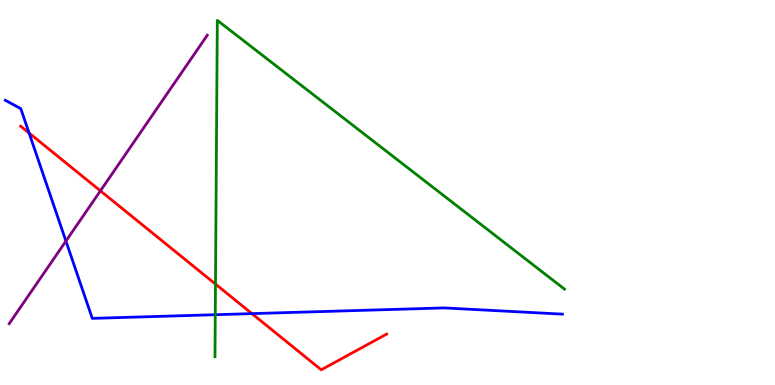[{'lines': ['blue', 'red'], 'intersections': [{'x': 0.376, 'y': 6.54}, {'x': 3.25, 'y': 1.85}]}, {'lines': ['green', 'red'], 'intersections': [{'x': 2.78, 'y': 2.62}]}, {'lines': ['purple', 'red'], 'intersections': [{'x': 1.3, 'y': 5.04}]}, {'lines': ['blue', 'green'], 'intersections': [{'x': 2.78, 'y': 1.83}]}, {'lines': ['blue', 'purple'], 'intersections': [{'x': 0.851, 'y': 3.74}]}, {'lines': ['green', 'purple'], 'intersections': []}]